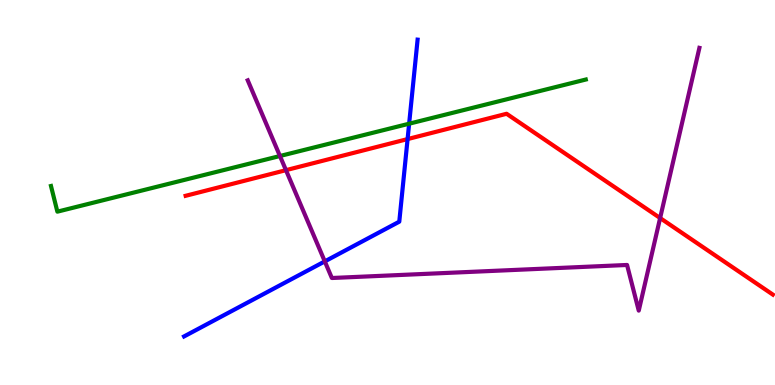[{'lines': ['blue', 'red'], 'intersections': [{'x': 5.26, 'y': 6.39}]}, {'lines': ['green', 'red'], 'intersections': []}, {'lines': ['purple', 'red'], 'intersections': [{'x': 3.69, 'y': 5.58}, {'x': 8.52, 'y': 4.34}]}, {'lines': ['blue', 'green'], 'intersections': [{'x': 5.28, 'y': 6.79}]}, {'lines': ['blue', 'purple'], 'intersections': [{'x': 4.19, 'y': 3.21}]}, {'lines': ['green', 'purple'], 'intersections': [{'x': 3.61, 'y': 5.95}]}]